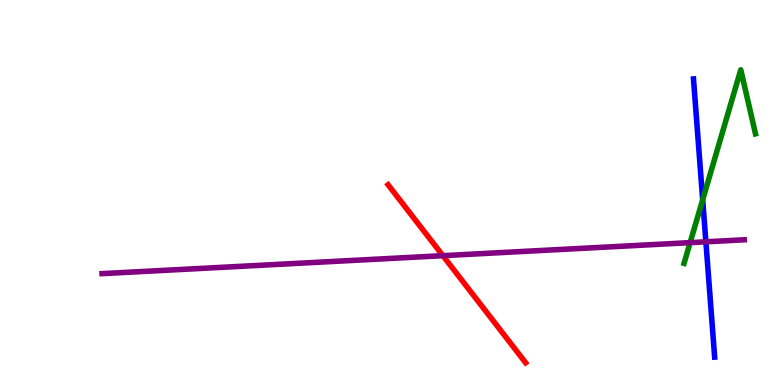[{'lines': ['blue', 'red'], 'intersections': []}, {'lines': ['green', 'red'], 'intersections': []}, {'lines': ['purple', 'red'], 'intersections': [{'x': 5.71, 'y': 3.36}]}, {'lines': ['blue', 'green'], 'intersections': [{'x': 9.07, 'y': 4.81}]}, {'lines': ['blue', 'purple'], 'intersections': [{'x': 9.11, 'y': 3.72}]}, {'lines': ['green', 'purple'], 'intersections': [{'x': 8.9, 'y': 3.7}]}]